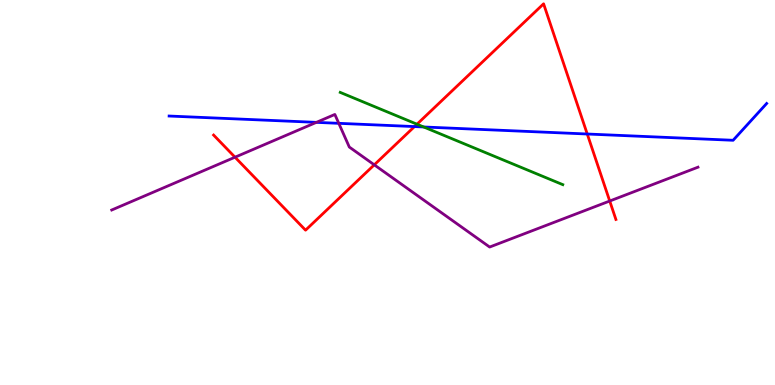[{'lines': ['blue', 'red'], 'intersections': [{'x': 5.35, 'y': 6.71}, {'x': 7.58, 'y': 6.52}]}, {'lines': ['green', 'red'], 'intersections': [{'x': 5.38, 'y': 6.77}]}, {'lines': ['purple', 'red'], 'intersections': [{'x': 3.03, 'y': 5.92}, {'x': 4.83, 'y': 5.72}, {'x': 7.87, 'y': 4.78}]}, {'lines': ['blue', 'green'], 'intersections': [{'x': 5.47, 'y': 6.7}]}, {'lines': ['blue', 'purple'], 'intersections': [{'x': 4.08, 'y': 6.82}, {'x': 4.37, 'y': 6.8}]}, {'lines': ['green', 'purple'], 'intersections': []}]